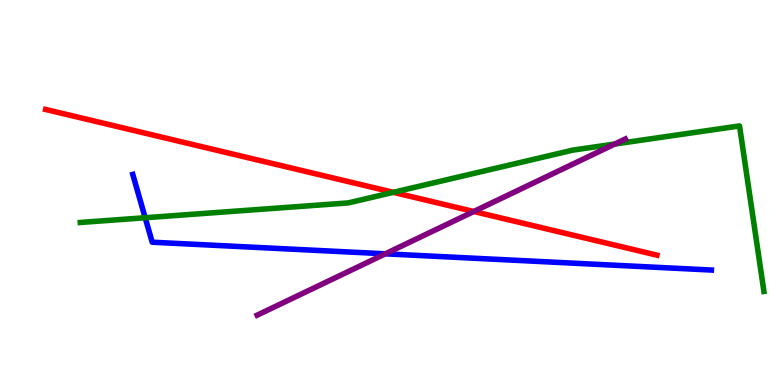[{'lines': ['blue', 'red'], 'intersections': []}, {'lines': ['green', 'red'], 'intersections': [{'x': 5.08, 'y': 5.0}]}, {'lines': ['purple', 'red'], 'intersections': [{'x': 6.11, 'y': 4.51}]}, {'lines': ['blue', 'green'], 'intersections': [{'x': 1.87, 'y': 4.34}]}, {'lines': ['blue', 'purple'], 'intersections': [{'x': 4.97, 'y': 3.41}]}, {'lines': ['green', 'purple'], 'intersections': [{'x': 7.93, 'y': 6.26}]}]